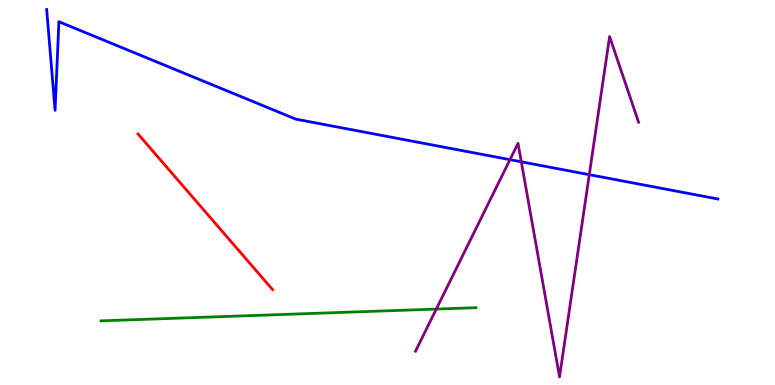[{'lines': ['blue', 'red'], 'intersections': []}, {'lines': ['green', 'red'], 'intersections': []}, {'lines': ['purple', 'red'], 'intersections': []}, {'lines': ['blue', 'green'], 'intersections': []}, {'lines': ['blue', 'purple'], 'intersections': [{'x': 6.58, 'y': 5.85}, {'x': 6.73, 'y': 5.8}, {'x': 7.6, 'y': 5.46}]}, {'lines': ['green', 'purple'], 'intersections': [{'x': 5.63, 'y': 1.97}]}]